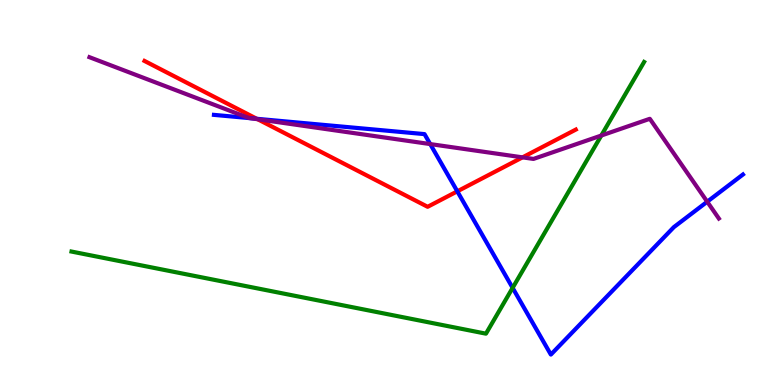[{'lines': ['blue', 'red'], 'intersections': [{'x': 3.31, 'y': 6.91}, {'x': 5.9, 'y': 5.03}]}, {'lines': ['green', 'red'], 'intersections': []}, {'lines': ['purple', 'red'], 'intersections': [{'x': 3.32, 'y': 6.9}, {'x': 6.74, 'y': 5.91}]}, {'lines': ['blue', 'green'], 'intersections': [{'x': 6.61, 'y': 2.52}]}, {'lines': ['blue', 'purple'], 'intersections': [{'x': 3.23, 'y': 6.93}, {'x': 5.55, 'y': 6.26}, {'x': 9.13, 'y': 4.76}]}, {'lines': ['green', 'purple'], 'intersections': [{'x': 7.76, 'y': 6.48}]}]